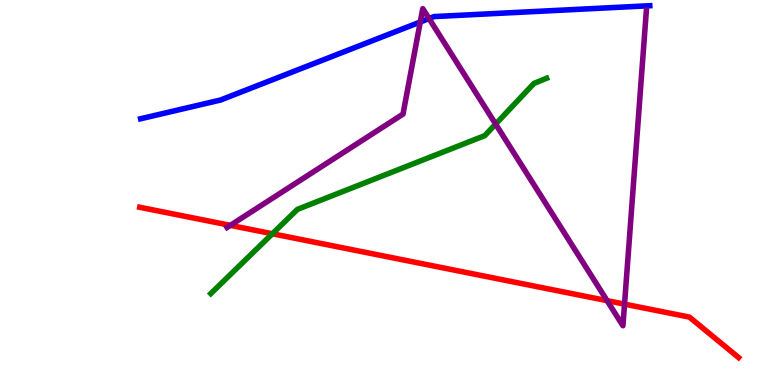[{'lines': ['blue', 'red'], 'intersections': []}, {'lines': ['green', 'red'], 'intersections': [{'x': 3.51, 'y': 3.93}]}, {'lines': ['purple', 'red'], 'intersections': [{'x': 2.97, 'y': 4.15}, {'x': 7.83, 'y': 2.19}, {'x': 8.06, 'y': 2.1}]}, {'lines': ['blue', 'green'], 'intersections': []}, {'lines': ['blue', 'purple'], 'intersections': [{'x': 5.42, 'y': 9.43}, {'x': 5.54, 'y': 9.52}]}, {'lines': ['green', 'purple'], 'intersections': [{'x': 6.4, 'y': 6.78}]}]